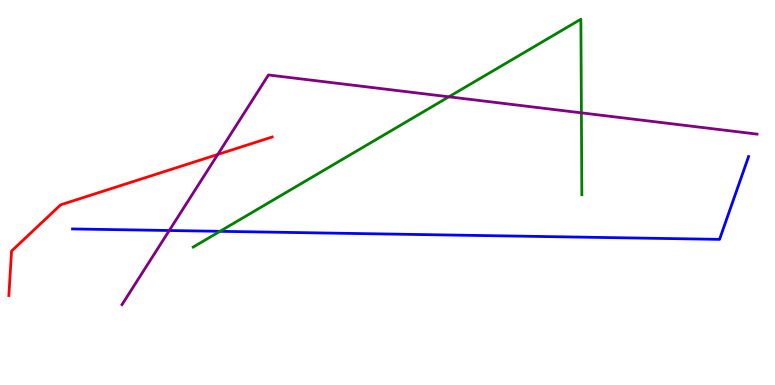[{'lines': ['blue', 'red'], 'intersections': []}, {'lines': ['green', 'red'], 'intersections': []}, {'lines': ['purple', 'red'], 'intersections': [{'x': 2.81, 'y': 5.99}]}, {'lines': ['blue', 'green'], 'intersections': [{'x': 2.84, 'y': 3.99}]}, {'lines': ['blue', 'purple'], 'intersections': [{'x': 2.18, 'y': 4.01}]}, {'lines': ['green', 'purple'], 'intersections': [{'x': 5.79, 'y': 7.49}, {'x': 7.5, 'y': 7.07}]}]